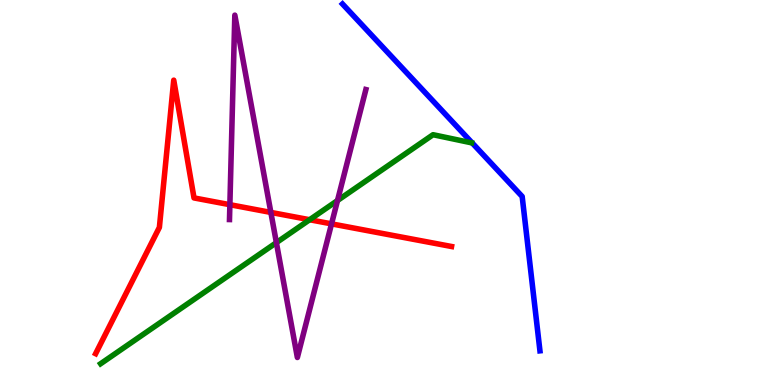[{'lines': ['blue', 'red'], 'intersections': []}, {'lines': ['green', 'red'], 'intersections': [{'x': 4.0, 'y': 4.29}]}, {'lines': ['purple', 'red'], 'intersections': [{'x': 2.97, 'y': 4.68}, {'x': 3.5, 'y': 4.48}, {'x': 4.28, 'y': 4.19}]}, {'lines': ['blue', 'green'], 'intersections': []}, {'lines': ['blue', 'purple'], 'intersections': []}, {'lines': ['green', 'purple'], 'intersections': [{'x': 3.57, 'y': 3.7}, {'x': 4.35, 'y': 4.79}]}]